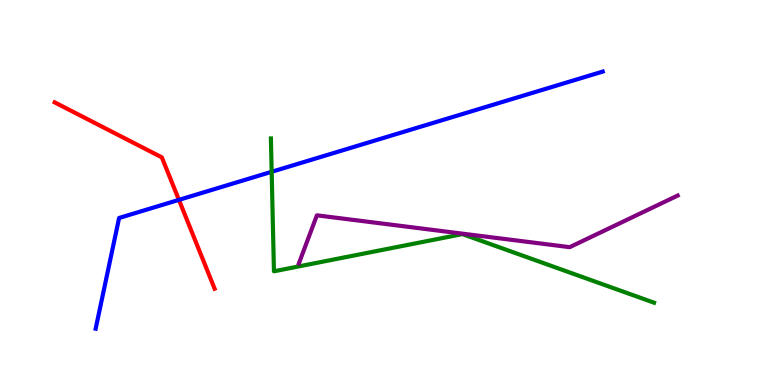[{'lines': ['blue', 'red'], 'intersections': [{'x': 2.31, 'y': 4.81}]}, {'lines': ['green', 'red'], 'intersections': []}, {'lines': ['purple', 'red'], 'intersections': []}, {'lines': ['blue', 'green'], 'intersections': [{'x': 3.51, 'y': 5.54}]}, {'lines': ['blue', 'purple'], 'intersections': []}, {'lines': ['green', 'purple'], 'intersections': []}]